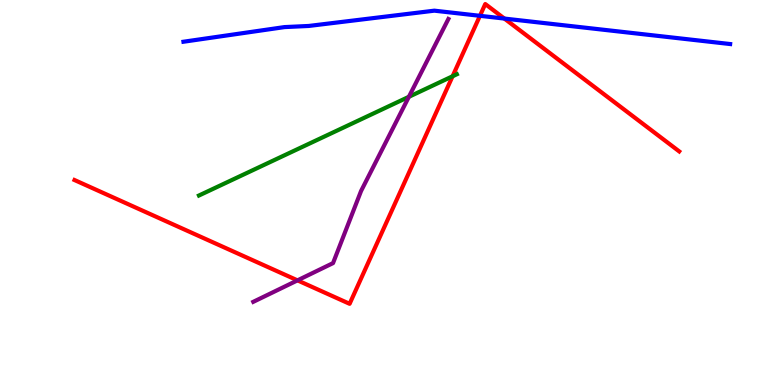[{'lines': ['blue', 'red'], 'intersections': [{'x': 6.19, 'y': 9.59}, {'x': 6.51, 'y': 9.52}]}, {'lines': ['green', 'red'], 'intersections': [{'x': 5.84, 'y': 8.02}]}, {'lines': ['purple', 'red'], 'intersections': [{'x': 3.84, 'y': 2.72}]}, {'lines': ['blue', 'green'], 'intersections': []}, {'lines': ['blue', 'purple'], 'intersections': []}, {'lines': ['green', 'purple'], 'intersections': [{'x': 5.28, 'y': 7.49}]}]